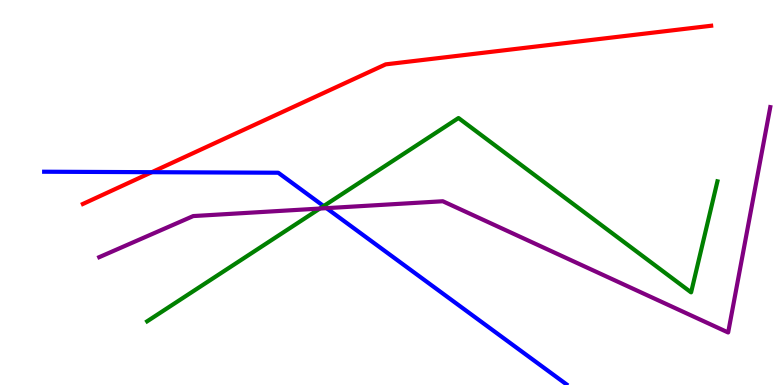[{'lines': ['blue', 'red'], 'intersections': [{'x': 1.96, 'y': 5.53}]}, {'lines': ['green', 'red'], 'intersections': []}, {'lines': ['purple', 'red'], 'intersections': []}, {'lines': ['blue', 'green'], 'intersections': [{'x': 4.18, 'y': 4.65}]}, {'lines': ['blue', 'purple'], 'intersections': [{'x': 4.21, 'y': 4.59}]}, {'lines': ['green', 'purple'], 'intersections': [{'x': 4.13, 'y': 4.58}]}]